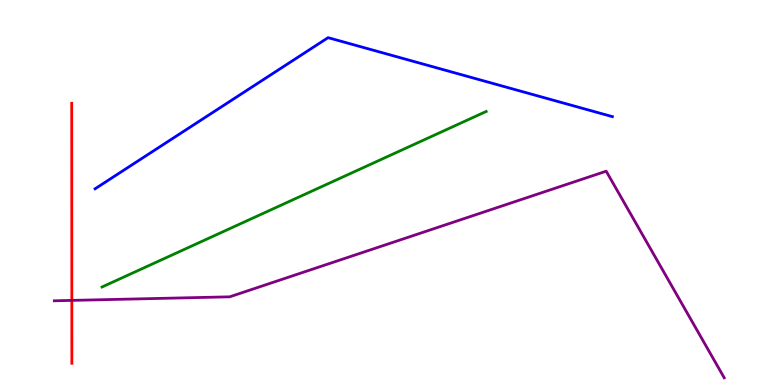[{'lines': ['blue', 'red'], 'intersections': []}, {'lines': ['green', 'red'], 'intersections': []}, {'lines': ['purple', 'red'], 'intersections': [{'x': 0.927, 'y': 2.2}]}, {'lines': ['blue', 'green'], 'intersections': []}, {'lines': ['blue', 'purple'], 'intersections': []}, {'lines': ['green', 'purple'], 'intersections': []}]